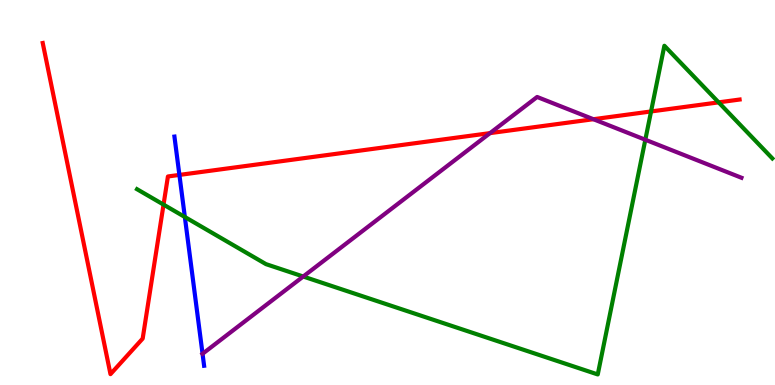[{'lines': ['blue', 'red'], 'intersections': [{'x': 2.31, 'y': 5.46}]}, {'lines': ['green', 'red'], 'intersections': [{'x': 2.11, 'y': 4.69}, {'x': 8.4, 'y': 7.11}, {'x': 9.27, 'y': 7.34}]}, {'lines': ['purple', 'red'], 'intersections': [{'x': 6.32, 'y': 6.54}, {'x': 7.66, 'y': 6.9}]}, {'lines': ['blue', 'green'], 'intersections': [{'x': 2.39, 'y': 4.36}]}, {'lines': ['blue', 'purple'], 'intersections': [{'x': 2.61, 'y': 0.811}]}, {'lines': ['green', 'purple'], 'intersections': [{'x': 3.91, 'y': 2.82}, {'x': 8.33, 'y': 6.37}]}]